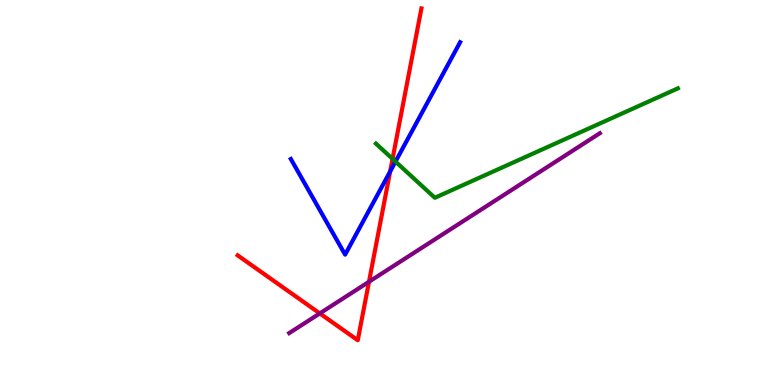[{'lines': ['blue', 'red'], 'intersections': [{'x': 5.03, 'y': 5.55}]}, {'lines': ['green', 'red'], 'intersections': [{'x': 5.07, 'y': 5.87}]}, {'lines': ['purple', 'red'], 'intersections': [{'x': 4.13, 'y': 1.86}, {'x': 4.76, 'y': 2.68}]}, {'lines': ['blue', 'green'], 'intersections': [{'x': 5.1, 'y': 5.8}]}, {'lines': ['blue', 'purple'], 'intersections': []}, {'lines': ['green', 'purple'], 'intersections': []}]